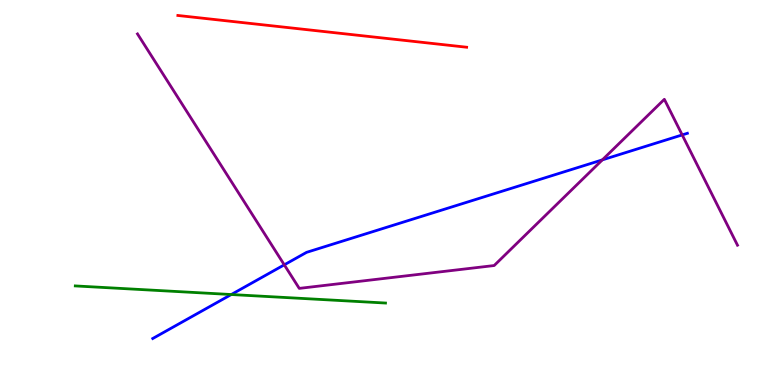[{'lines': ['blue', 'red'], 'intersections': []}, {'lines': ['green', 'red'], 'intersections': []}, {'lines': ['purple', 'red'], 'intersections': []}, {'lines': ['blue', 'green'], 'intersections': [{'x': 2.98, 'y': 2.35}]}, {'lines': ['blue', 'purple'], 'intersections': [{'x': 3.67, 'y': 3.12}, {'x': 7.77, 'y': 5.85}, {'x': 8.8, 'y': 6.5}]}, {'lines': ['green', 'purple'], 'intersections': []}]